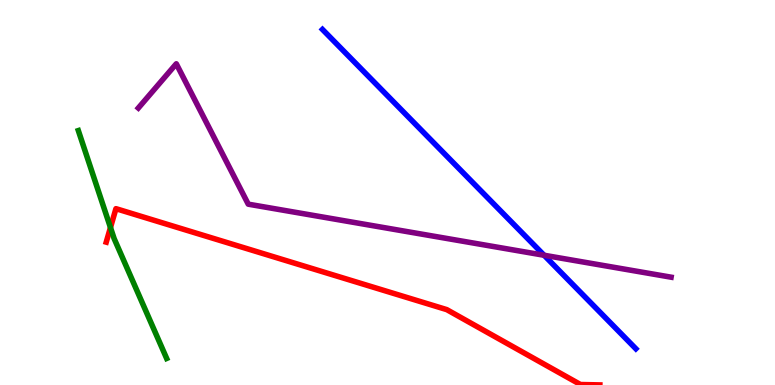[{'lines': ['blue', 'red'], 'intersections': []}, {'lines': ['green', 'red'], 'intersections': [{'x': 1.43, 'y': 4.09}]}, {'lines': ['purple', 'red'], 'intersections': []}, {'lines': ['blue', 'green'], 'intersections': []}, {'lines': ['blue', 'purple'], 'intersections': [{'x': 7.02, 'y': 3.37}]}, {'lines': ['green', 'purple'], 'intersections': []}]